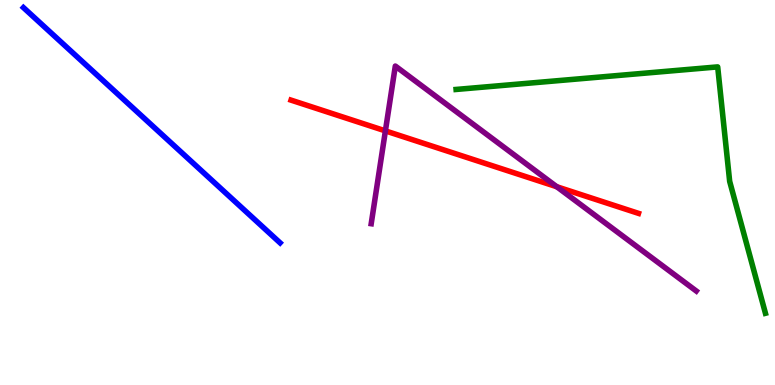[{'lines': ['blue', 'red'], 'intersections': []}, {'lines': ['green', 'red'], 'intersections': []}, {'lines': ['purple', 'red'], 'intersections': [{'x': 4.97, 'y': 6.6}, {'x': 7.18, 'y': 5.15}]}, {'lines': ['blue', 'green'], 'intersections': []}, {'lines': ['blue', 'purple'], 'intersections': []}, {'lines': ['green', 'purple'], 'intersections': []}]